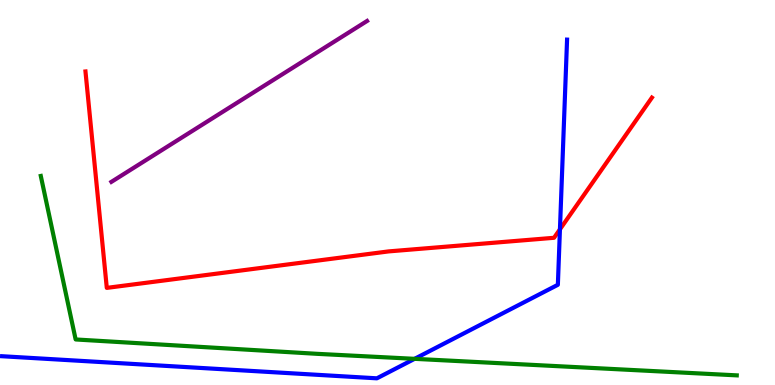[{'lines': ['blue', 'red'], 'intersections': [{'x': 7.23, 'y': 4.04}]}, {'lines': ['green', 'red'], 'intersections': []}, {'lines': ['purple', 'red'], 'intersections': []}, {'lines': ['blue', 'green'], 'intersections': [{'x': 5.35, 'y': 0.68}]}, {'lines': ['blue', 'purple'], 'intersections': []}, {'lines': ['green', 'purple'], 'intersections': []}]